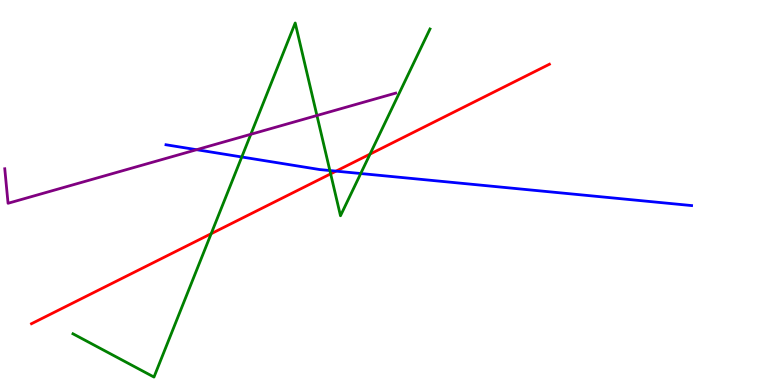[{'lines': ['blue', 'red'], 'intersections': [{'x': 4.34, 'y': 5.55}]}, {'lines': ['green', 'red'], 'intersections': [{'x': 2.72, 'y': 3.93}, {'x': 4.27, 'y': 5.48}, {'x': 4.77, 'y': 6.0}]}, {'lines': ['purple', 'red'], 'intersections': []}, {'lines': ['blue', 'green'], 'intersections': [{'x': 3.12, 'y': 5.92}, {'x': 4.26, 'y': 5.57}, {'x': 4.65, 'y': 5.49}]}, {'lines': ['blue', 'purple'], 'intersections': [{'x': 2.54, 'y': 6.11}]}, {'lines': ['green', 'purple'], 'intersections': [{'x': 3.24, 'y': 6.51}, {'x': 4.09, 'y': 7.0}]}]